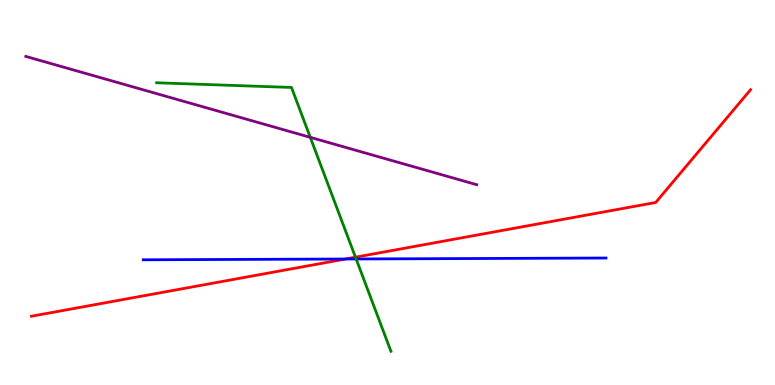[{'lines': ['blue', 'red'], 'intersections': [{'x': 4.46, 'y': 3.27}]}, {'lines': ['green', 'red'], 'intersections': [{'x': 4.59, 'y': 3.32}]}, {'lines': ['purple', 'red'], 'intersections': []}, {'lines': ['blue', 'green'], 'intersections': [{'x': 4.6, 'y': 3.27}]}, {'lines': ['blue', 'purple'], 'intersections': []}, {'lines': ['green', 'purple'], 'intersections': [{'x': 4.0, 'y': 6.43}]}]